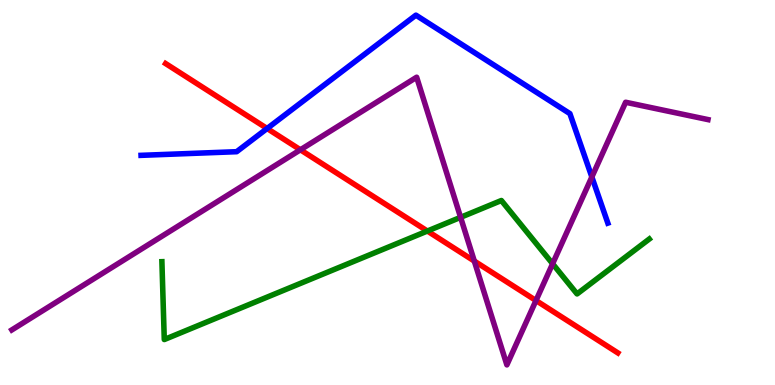[{'lines': ['blue', 'red'], 'intersections': [{'x': 3.45, 'y': 6.66}]}, {'lines': ['green', 'red'], 'intersections': [{'x': 5.51, 'y': 4.0}]}, {'lines': ['purple', 'red'], 'intersections': [{'x': 3.88, 'y': 6.11}, {'x': 6.12, 'y': 3.22}, {'x': 6.92, 'y': 2.19}]}, {'lines': ['blue', 'green'], 'intersections': []}, {'lines': ['blue', 'purple'], 'intersections': [{'x': 7.64, 'y': 5.4}]}, {'lines': ['green', 'purple'], 'intersections': [{'x': 5.94, 'y': 4.36}, {'x': 7.13, 'y': 3.15}]}]